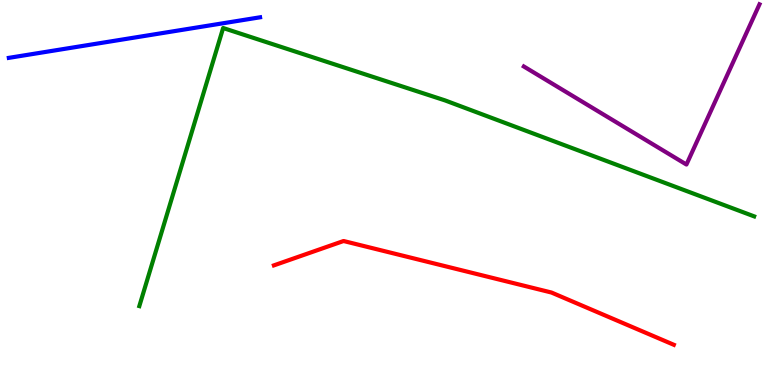[{'lines': ['blue', 'red'], 'intersections': []}, {'lines': ['green', 'red'], 'intersections': []}, {'lines': ['purple', 'red'], 'intersections': []}, {'lines': ['blue', 'green'], 'intersections': []}, {'lines': ['blue', 'purple'], 'intersections': []}, {'lines': ['green', 'purple'], 'intersections': []}]